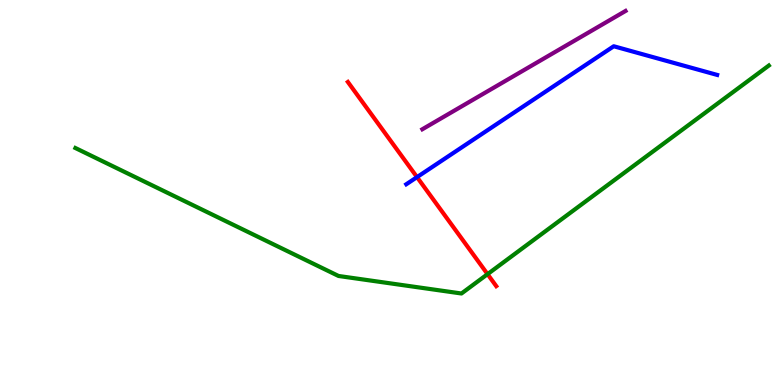[{'lines': ['blue', 'red'], 'intersections': [{'x': 5.38, 'y': 5.4}]}, {'lines': ['green', 'red'], 'intersections': [{'x': 6.29, 'y': 2.88}]}, {'lines': ['purple', 'red'], 'intersections': []}, {'lines': ['blue', 'green'], 'intersections': []}, {'lines': ['blue', 'purple'], 'intersections': []}, {'lines': ['green', 'purple'], 'intersections': []}]